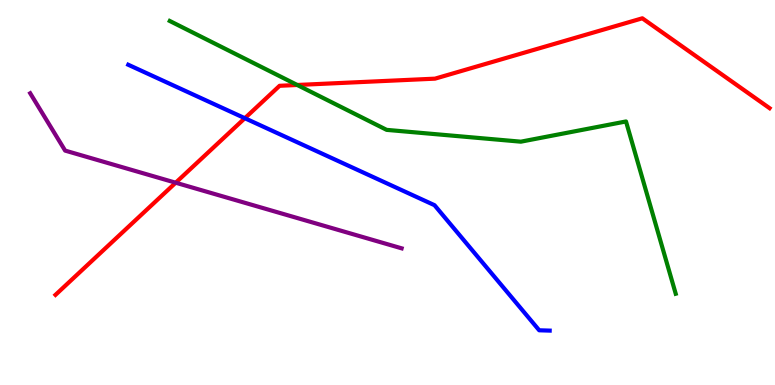[{'lines': ['blue', 'red'], 'intersections': [{'x': 3.16, 'y': 6.93}]}, {'lines': ['green', 'red'], 'intersections': [{'x': 3.84, 'y': 7.79}]}, {'lines': ['purple', 'red'], 'intersections': [{'x': 2.27, 'y': 5.25}]}, {'lines': ['blue', 'green'], 'intersections': []}, {'lines': ['blue', 'purple'], 'intersections': []}, {'lines': ['green', 'purple'], 'intersections': []}]